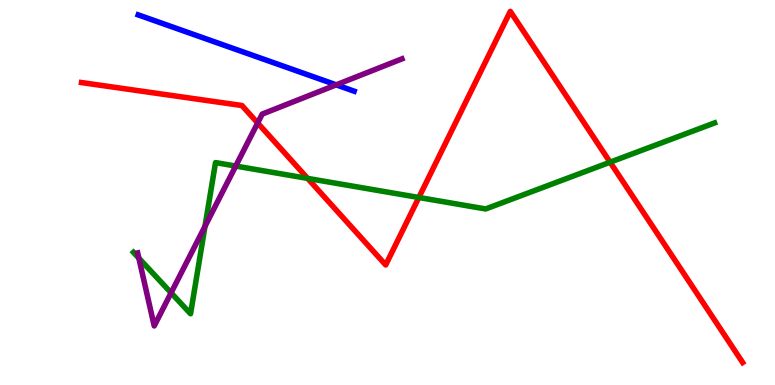[{'lines': ['blue', 'red'], 'intersections': []}, {'lines': ['green', 'red'], 'intersections': [{'x': 3.97, 'y': 5.37}, {'x': 5.4, 'y': 4.87}, {'x': 7.87, 'y': 5.79}]}, {'lines': ['purple', 'red'], 'intersections': [{'x': 3.32, 'y': 6.81}]}, {'lines': ['blue', 'green'], 'intersections': []}, {'lines': ['blue', 'purple'], 'intersections': [{'x': 4.34, 'y': 7.8}]}, {'lines': ['green', 'purple'], 'intersections': [{'x': 1.79, 'y': 3.29}, {'x': 2.21, 'y': 2.39}, {'x': 2.65, 'y': 4.12}, {'x': 3.04, 'y': 5.69}]}]